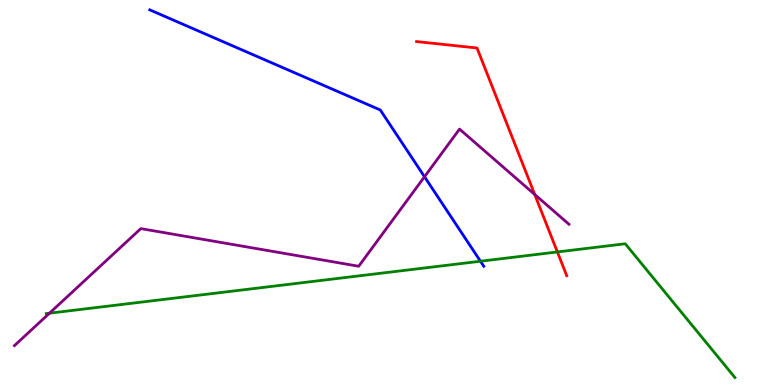[{'lines': ['blue', 'red'], 'intersections': []}, {'lines': ['green', 'red'], 'intersections': [{'x': 7.19, 'y': 3.46}]}, {'lines': ['purple', 'red'], 'intersections': [{'x': 6.9, 'y': 4.95}]}, {'lines': ['blue', 'green'], 'intersections': [{'x': 6.2, 'y': 3.21}]}, {'lines': ['blue', 'purple'], 'intersections': [{'x': 5.48, 'y': 5.41}]}, {'lines': ['green', 'purple'], 'intersections': [{'x': 0.638, 'y': 1.87}]}]